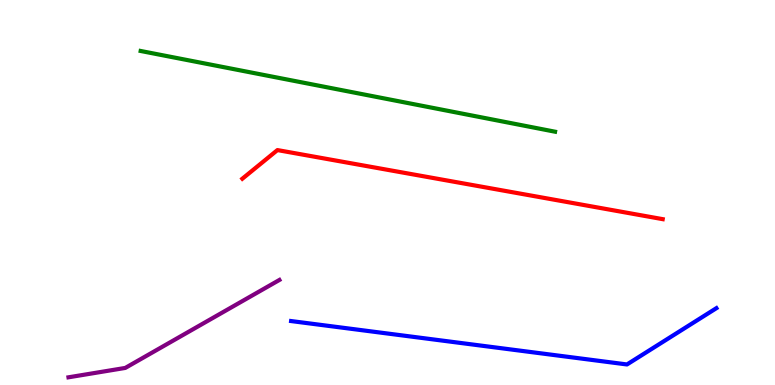[{'lines': ['blue', 'red'], 'intersections': []}, {'lines': ['green', 'red'], 'intersections': []}, {'lines': ['purple', 'red'], 'intersections': []}, {'lines': ['blue', 'green'], 'intersections': []}, {'lines': ['blue', 'purple'], 'intersections': []}, {'lines': ['green', 'purple'], 'intersections': []}]